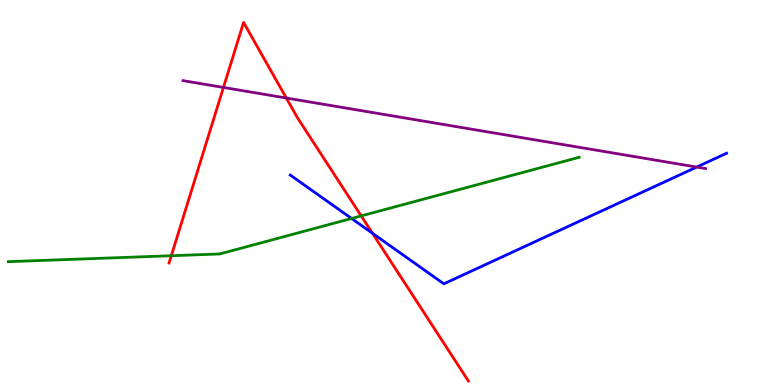[{'lines': ['blue', 'red'], 'intersections': [{'x': 4.81, 'y': 3.94}]}, {'lines': ['green', 'red'], 'intersections': [{'x': 2.21, 'y': 3.36}, {'x': 4.66, 'y': 4.39}]}, {'lines': ['purple', 'red'], 'intersections': [{'x': 2.88, 'y': 7.73}, {'x': 3.69, 'y': 7.45}]}, {'lines': ['blue', 'green'], 'intersections': [{'x': 4.54, 'y': 4.32}]}, {'lines': ['blue', 'purple'], 'intersections': [{'x': 8.99, 'y': 5.66}]}, {'lines': ['green', 'purple'], 'intersections': []}]